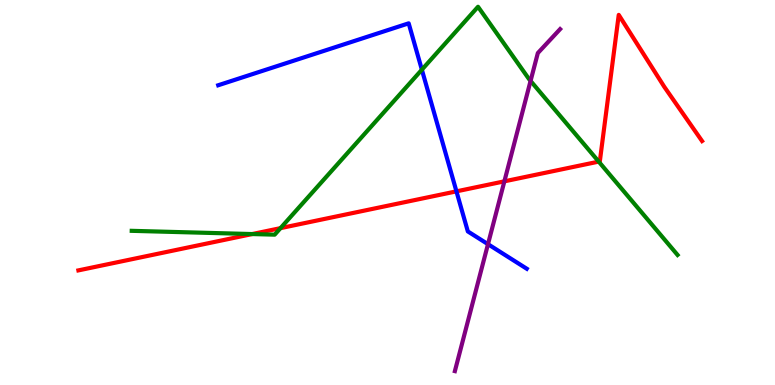[{'lines': ['blue', 'red'], 'intersections': [{'x': 5.89, 'y': 5.03}]}, {'lines': ['green', 'red'], 'intersections': [{'x': 3.25, 'y': 3.92}, {'x': 3.62, 'y': 4.07}, {'x': 7.73, 'y': 5.8}]}, {'lines': ['purple', 'red'], 'intersections': [{'x': 6.51, 'y': 5.29}]}, {'lines': ['blue', 'green'], 'intersections': [{'x': 5.44, 'y': 8.19}]}, {'lines': ['blue', 'purple'], 'intersections': [{'x': 6.3, 'y': 3.66}]}, {'lines': ['green', 'purple'], 'intersections': [{'x': 6.85, 'y': 7.9}]}]